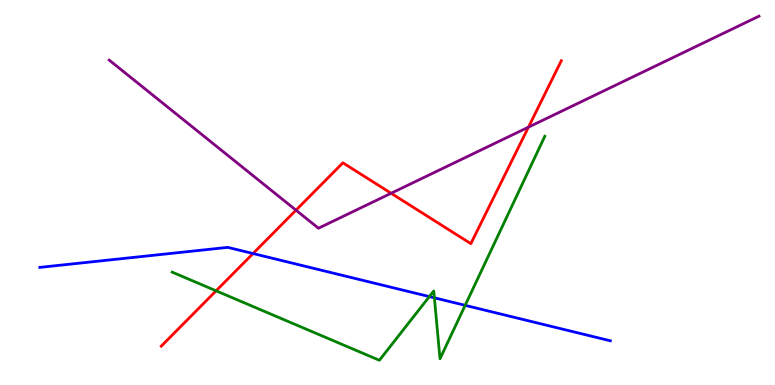[{'lines': ['blue', 'red'], 'intersections': [{'x': 3.26, 'y': 3.41}]}, {'lines': ['green', 'red'], 'intersections': [{'x': 2.79, 'y': 2.45}]}, {'lines': ['purple', 'red'], 'intersections': [{'x': 3.82, 'y': 4.54}, {'x': 5.05, 'y': 4.98}, {'x': 6.82, 'y': 6.7}]}, {'lines': ['blue', 'green'], 'intersections': [{'x': 5.54, 'y': 2.3}, {'x': 5.6, 'y': 2.26}, {'x': 6.0, 'y': 2.07}]}, {'lines': ['blue', 'purple'], 'intersections': []}, {'lines': ['green', 'purple'], 'intersections': []}]